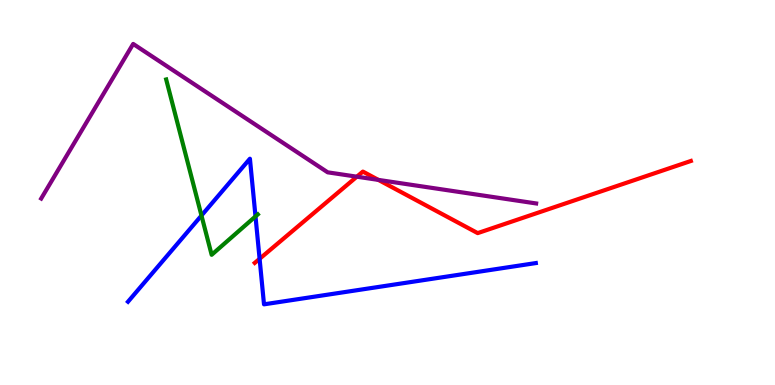[{'lines': ['blue', 'red'], 'intersections': [{'x': 3.35, 'y': 3.28}]}, {'lines': ['green', 'red'], 'intersections': []}, {'lines': ['purple', 'red'], 'intersections': [{'x': 4.6, 'y': 5.41}, {'x': 4.88, 'y': 5.33}]}, {'lines': ['blue', 'green'], 'intersections': [{'x': 2.6, 'y': 4.4}, {'x': 3.3, 'y': 4.38}]}, {'lines': ['blue', 'purple'], 'intersections': []}, {'lines': ['green', 'purple'], 'intersections': []}]